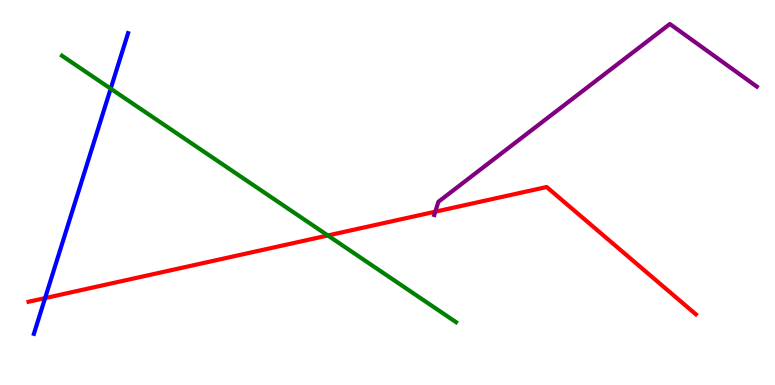[{'lines': ['blue', 'red'], 'intersections': [{'x': 0.582, 'y': 2.26}]}, {'lines': ['green', 'red'], 'intersections': [{'x': 4.23, 'y': 3.88}]}, {'lines': ['purple', 'red'], 'intersections': [{'x': 5.62, 'y': 4.5}]}, {'lines': ['blue', 'green'], 'intersections': [{'x': 1.43, 'y': 7.7}]}, {'lines': ['blue', 'purple'], 'intersections': []}, {'lines': ['green', 'purple'], 'intersections': []}]